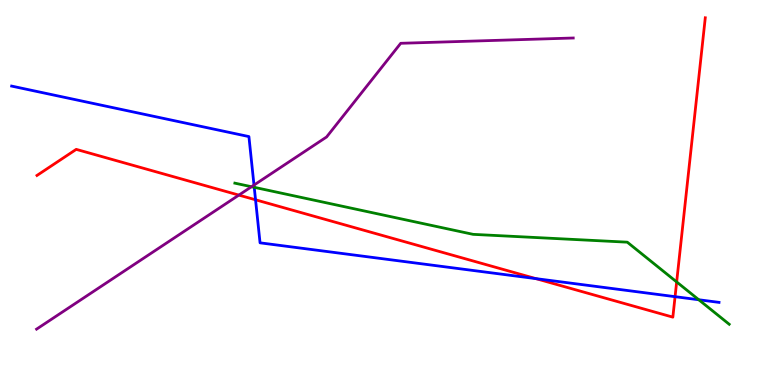[{'lines': ['blue', 'red'], 'intersections': [{'x': 3.3, 'y': 4.81}, {'x': 6.91, 'y': 2.76}, {'x': 8.71, 'y': 2.29}]}, {'lines': ['green', 'red'], 'intersections': [{'x': 8.73, 'y': 2.68}]}, {'lines': ['purple', 'red'], 'intersections': [{'x': 3.08, 'y': 4.93}]}, {'lines': ['blue', 'green'], 'intersections': [{'x': 3.28, 'y': 5.13}, {'x': 9.02, 'y': 2.21}]}, {'lines': ['blue', 'purple'], 'intersections': [{'x': 3.28, 'y': 5.19}]}, {'lines': ['green', 'purple'], 'intersections': [{'x': 3.25, 'y': 5.15}]}]